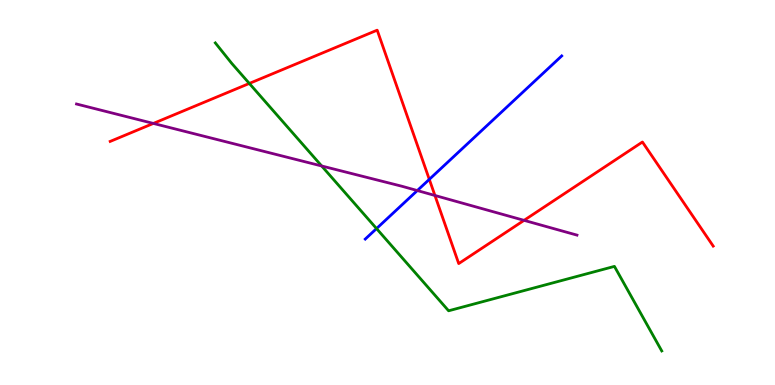[{'lines': ['blue', 'red'], 'intersections': [{'x': 5.54, 'y': 5.34}]}, {'lines': ['green', 'red'], 'intersections': [{'x': 3.22, 'y': 7.83}]}, {'lines': ['purple', 'red'], 'intersections': [{'x': 1.98, 'y': 6.79}, {'x': 5.61, 'y': 4.92}, {'x': 6.76, 'y': 4.28}]}, {'lines': ['blue', 'green'], 'intersections': [{'x': 4.86, 'y': 4.06}]}, {'lines': ['blue', 'purple'], 'intersections': [{'x': 5.38, 'y': 5.05}]}, {'lines': ['green', 'purple'], 'intersections': [{'x': 4.15, 'y': 5.69}]}]